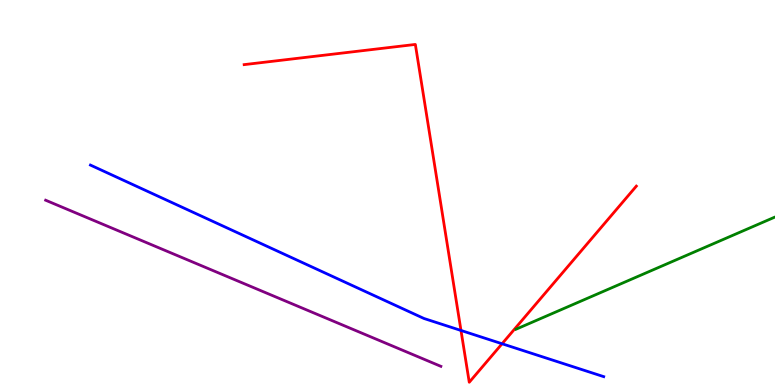[{'lines': ['blue', 'red'], 'intersections': [{'x': 5.95, 'y': 1.42}, {'x': 6.48, 'y': 1.07}]}, {'lines': ['green', 'red'], 'intersections': []}, {'lines': ['purple', 'red'], 'intersections': []}, {'lines': ['blue', 'green'], 'intersections': []}, {'lines': ['blue', 'purple'], 'intersections': []}, {'lines': ['green', 'purple'], 'intersections': []}]